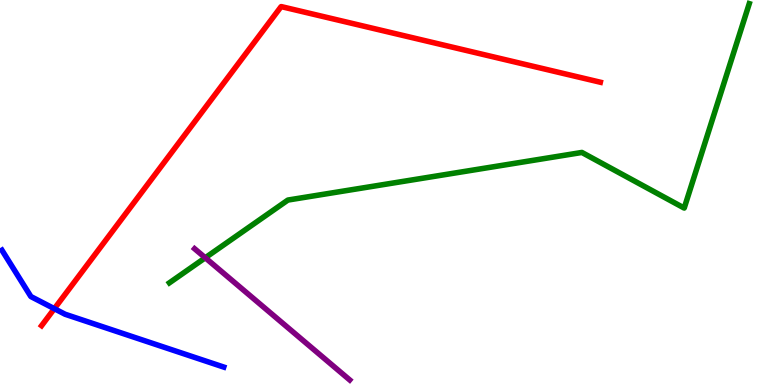[{'lines': ['blue', 'red'], 'intersections': [{'x': 0.701, 'y': 1.98}]}, {'lines': ['green', 'red'], 'intersections': []}, {'lines': ['purple', 'red'], 'intersections': []}, {'lines': ['blue', 'green'], 'intersections': []}, {'lines': ['blue', 'purple'], 'intersections': []}, {'lines': ['green', 'purple'], 'intersections': [{'x': 2.65, 'y': 3.3}]}]